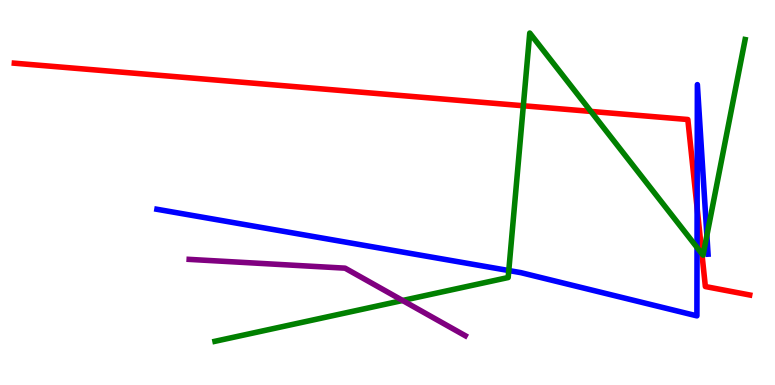[{'lines': ['blue', 'red'], 'intersections': [{'x': 9.0, 'y': 4.6}]}, {'lines': ['green', 'red'], 'intersections': [{'x': 6.75, 'y': 7.25}, {'x': 7.62, 'y': 7.11}, {'x': 9.06, 'y': 3.41}]}, {'lines': ['purple', 'red'], 'intersections': []}, {'lines': ['blue', 'green'], 'intersections': [{'x': 6.56, 'y': 2.97}, {'x': 8.99, 'y': 3.57}, {'x': 9.12, 'y': 3.88}]}, {'lines': ['blue', 'purple'], 'intersections': []}, {'lines': ['green', 'purple'], 'intersections': [{'x': 5.19, 'y': 2.2}]}]